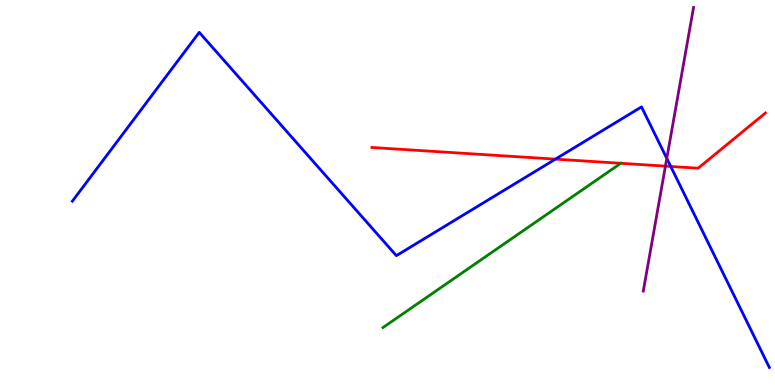[{'lines': ['blue', 'red'], 'intersections': [{'x': 7.17, 'y': 5.87}, {'x': 8.65, 'y': 5.68}]}, {'lines': ['green', 'red'], 'intersections': [{'x': 8.01, 'y': 5.76}]}, {'lines': ['purple', 'red'], 'intersections': [{'x': 8.59, 'y': 5.68}]}, {'lines': ['blue', 'green'], 'intersections': []}, {'lines': ['blue', 'purple'], 'intersections': [{'x': 8.6, 'y': 5.89}]}, {'lines': ['green', 'purple'], 'intersections': []}]